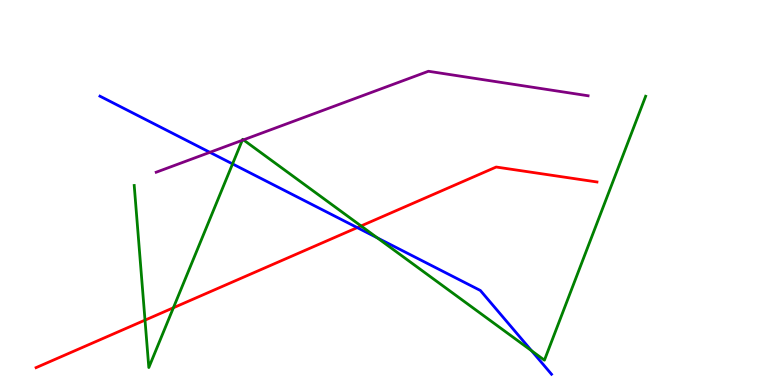[{'lines': ['blue', 'red'], 'intersections': [{'x': 4.61, 'y': 4.09}]}, {'lines': ['green', 'red'], 'intersections': [{'x': 1.87, 'y': 1.68}, {'x': 2.24, 'y': 2.01}, {'x': 4.66, 'y': 4.13}]}, {'lines': ['purple', 'red'], 'intersections': []}, {'lines': ['blue', 'green'], 'intersections': [{'x': 3.0, 'y': 5.74}, {'x': 4.87, 'y': 3.82}, {'x': 6.86, 'y': 0.889}]}, {'lines': ['blue', 'purple'], 'intersections': [{'x': 2.71, 'y': 6.04}]}, {'lines': ['green', 'purple'], 'intersections': [{'x': 3.13, 'y': 6.36}, {'x': 3.14, 'y': 6.37}]}]